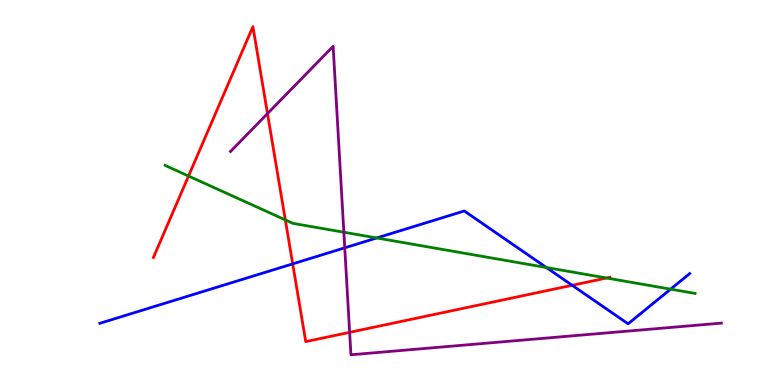[{'lines': ['blue', 'red'], 'intersections': [{'x': 3.78, 'y': 3.15}, {'x': 7.38, 'y': 2.59}]}, {'lines': ['green', 'red'], 'intersections': [{'x': 2.43, 'y': 5.43}, {'x': 3.68, 'y': 4.29}, {'x': 7.83, 'y': 2.78}]}, {'lines': ['purple', 'red'], 'intersections': [{'x': 3.45, 'y': 7.05}, {'x': 4.51, 'y': 1.37}]}, {'lines': ['blue', 'green'], 'intersections': [{'x': 4.86, 'y': 3.82}, {'x': 7.05, 'y': 3.05}, {'x': 8.65, 'y': 2.49}]}, {'lines': ['blue', 'purple'], 'intersections': [{'x': 4.45, 'y': 3.56}]}, {'lines': ['green', 'purple'], 'intersections': [{'x': 4.44, 'y': 3.97}]}]